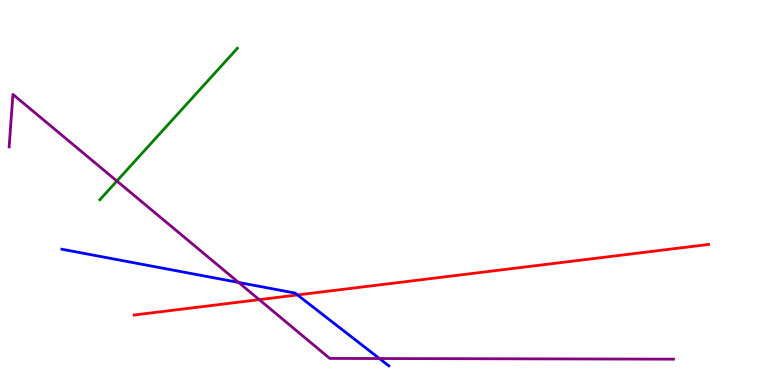[{'lines': ['blue', 'red'], 'intersections': [{'x': 3.84, 'y': 2.34}]}, {'lines': ['green', 'red'], 'intersections': []}, {'lines': ['purple', 'red'], 'intersections': [{'x': 3.34, 'y': 2.22}]}, {'lines': ['blue', 'green'], 'intersections': []}, {'lines': ['blue', 'purple'], 'intersections': [{'x': 3.08, 'y': 2.66}, {'x': 4.9, 'y': 0.688}]}, {'lines': ['green', 'purple'], 'intersections': [{'x': 1.51, 'y': 5.3}]}]